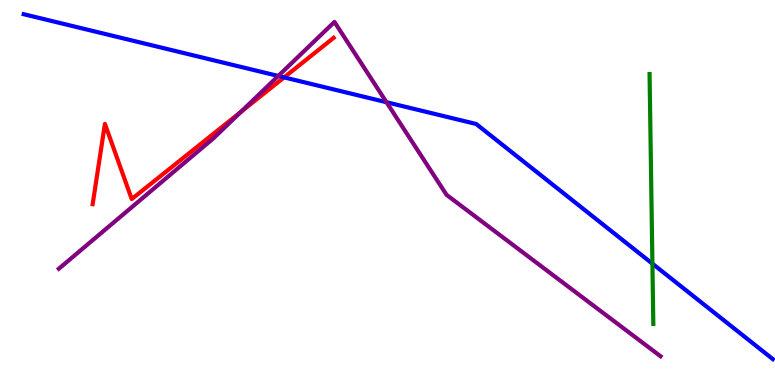[{'lines': ['blue', 'red'], 'intersections': [{'x': 3.67, 'y': 7.99}]}, {'lines': ['green', 'red'], 'intersections': []}, {'lines': ['purple', 'red'], 'intersections': [{'x': 3.11, 'y': 7.1}]}, {'lines': ['blue', 'green'], 'intersections': [{'x': 8.42, 'y': 3.15}]}, {'lines': ['blue', 'purple'], 'intersections': [{'x': 3.59, 'y': 8.03}, {'x': 4.99, 'y': 7.34}]}, {'lines': ['green', 'purple'], 'intersections': []}]